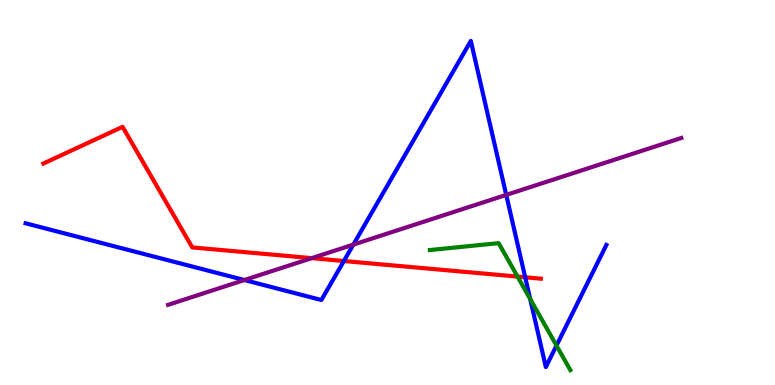[{'lines': ['blue', 'red'], 'intersections': [{'x': 4.44, 'y': 3.22}, {'x': 6.78, 'y': 2.8}]}, {'lines': ['green', 'red'], 'intersections': [{'x': 6.68, 'y': 2.82}]}, {'lines': ['purple', 'red'], 'intersections': [{'x': 4.02, 'y': 3.3}]}, {'lines': ['blue', 'green'], 'intersections': [{'x': 6.84, 'y': 2.23}, {'x': 7.18, 'y': 1.02}]}, {'lines': ['blue', 'purple'], 'intersections': [{'x': 3.15, 'y': 2.73}, {'x': 4.56, 'y': 3.65}, {'x': 6.53, 'y': 4.94}]}, {'lines': ['green', 'purple'], 'intersections': []}]